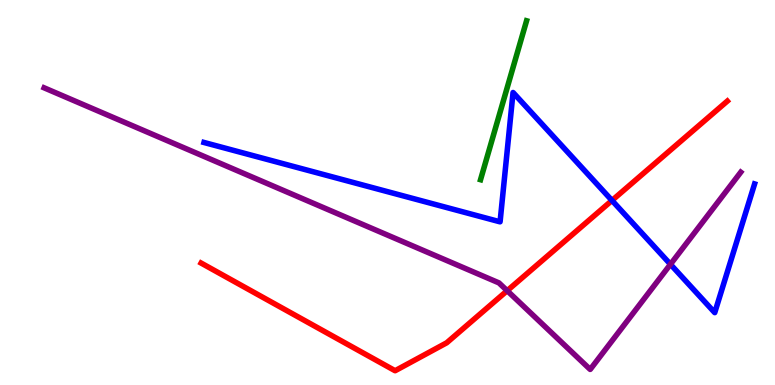[{'lines': ['blue', 'red'], 'intersections': [{'x': 7.9, 'y': 4.79}]}, {'lines': ['green', 'red'], 'intersections': []}, {'lines': ['purple', 'red'], 'intersections': [{'x': 6.54, 'y': 2.45}]}, {'lines': ['blue', 'green'], 'intersections': []}, {'lines': ['blue', 'purple'], 'intersections': [{'x': 8.65, 'y': 3.14}]}, {'lines': ['green', 'purple'], 'intersections': []}]